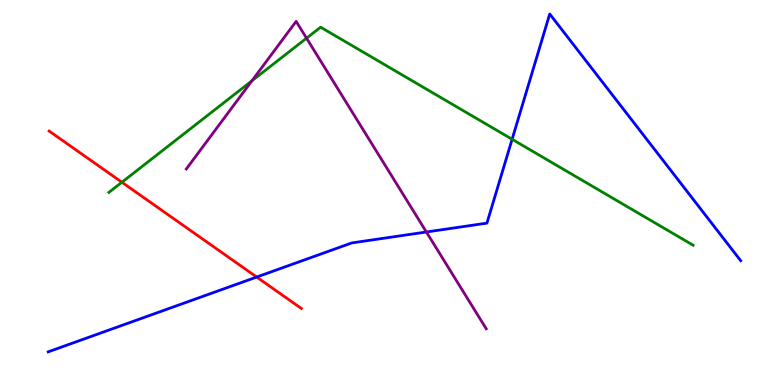[{'lines': ['blue', 'red'], 'intersections': [{'x': 3.31, 'y': 2.8}]}, {'lines': ['green', 'red'], 'intersections': [{'x': 1.57, 'y': 5.27}]}, {'lines': ['purple', 'red'], 'intersections': []}, {'lines': ['blue', 'green'], 'intersections': [{'x': 6.61, 'y': 6.38}]}, {'lines': ['blue', 'purple'], 'intersections': [{'x': 5.5, 'y': 3.97}]}, {'lines': ['green', 'purple'], 'intersections': [{'x': 3.25, 'y': 7.9}, {'x': 3.96, 'y': 9.01}]}]